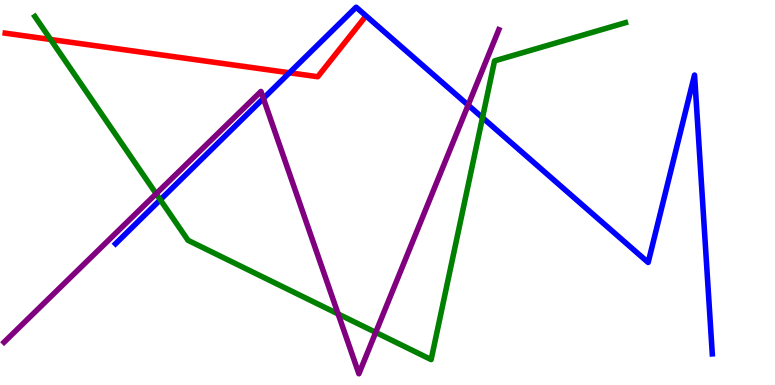[{'lines': ['blue', 'red'], 'intersections': [{'x': 3.73, 'y': 8.11}]}, {'lines': ['green', 'red'], 'intersections': [{'x': 0.653, 'y': 8.97}]}, {'lines': ['purple', 'red'], 'intersections': []}, {'lines': ['blue', 'green'], 'intersections': [{'x': 2.07, 'y': 4.81}, {'x': 6.23, 'y': 6.94}]}, {'lines': ['blue', 'purple'], 'intersections': [{'x': 3.4, 'y': 7.44}, {'x': 6.04, 'y': 7.27}]}, {'lines': ['green', 'purple'], 'intersections': [{'x': 2.02, 'y': 4.97}, {'x': 4.36, 'y': 1.85}, {'x': 4.85, 'y': 1.37}]}]